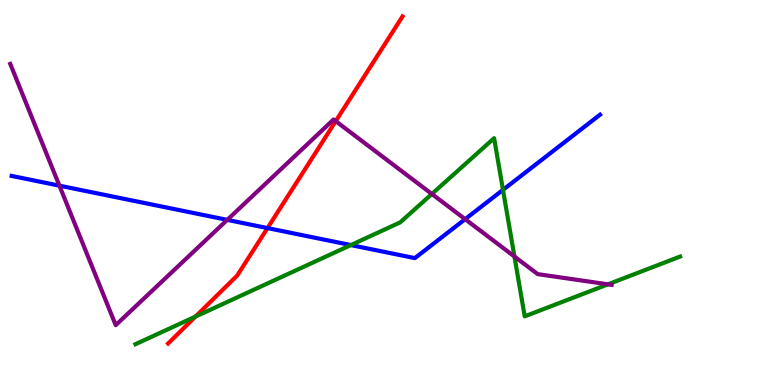[{'lines': ['blue', 'red'], 'intersections': [{'x': 3.45, 'y': 4.08}]}, {'lines': ['green', 'red'], 'intersections': [{'x': 2.52, 'y': 1.78}]}, {'lines': ['purple', 'red'], 'intersections': [{'x': 4.33, 'y': 6.85}]}, {'lines': ['blue', 'green'], 'intersections': [{'x': 4.53, 'y': 3.63}, {'x': 6.49, 'y': 5.07}]}, {'lines': ['blue', 'purple'], 'intersections': [{'x': 0.767, 'y': 5.18}, {'x': 2.93, 'y': 4.29}, {'x': 6.0, 'y': 4.31}]}, {'lines': ['green', 'purple'], 'intersections': [{'x': 5.57, 'y': 4.96}, {'x': 6.64, 'y': 3.34}, {'x': 7.84, 'y': 2.61}]}]